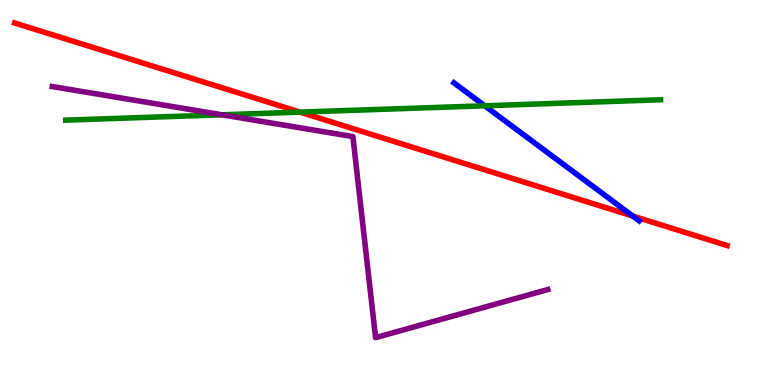[{'lines': ['blue', 'red'], 'intersections': [{'x': 8.16, 'y': 4.39}]}, {'lines': ['green', 'red'], 'intersections': [{'x': 3.87, 'y': 7.09}]}, {'lines': ['purple', 'red'], 'intersections': []}, {'lines': ['blue', 'green'], 'intersections': [{'x': 6.25, 'y': 7.25}]}, {'lines': ['blue', 'purple'], 'intersections': []}, {'lines': ['green', 'purple'], 'intersections': [{'x': 2.86, 'y': 7.02}]}]